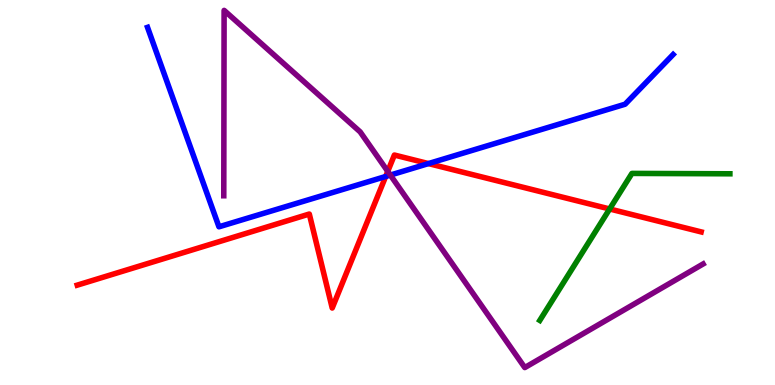[{'lines': ['blue', 'red'], 'intersections': [{'x': 4.98, 'y': 5.42}, {'x': 5.53, 'y': 5.75}]}, {'lines': ['green', 'red'], 'intersections': [{'x': 7.87, 'y': 4.57}]}, {'lines': ['purple', 'red'], 'intersections': [{'x': 5.0, 'y': 5.55}]}, {'lines': ['blue', 'green'], 'intersections': []}, {'lines': ['blue', 'purple'], 'intersections': [{'x': 5.04, 'y': 5.45}]}, {'lines': ['green', 'purple'], 'intersections': []}]